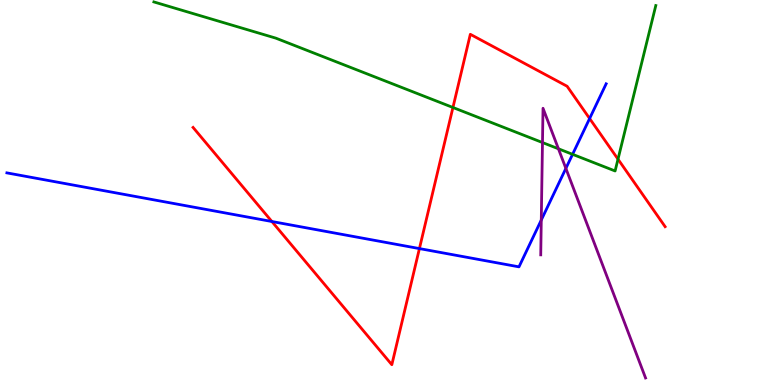[{'lines': ['blue', 'red'], 'intersections': [{'x': 3.51, 'y': 4.25}, {'x': 5.41, 'y': 3.54}, {'x': 7.61, 'y': 6.92}]}, {'lines': ['green', 'red'], 'intersections': [{'x': 5.84, 'y': 7.21}, {'x': 7.97, 'y': 5.87}]}, {'lines': ['purple', 'red'], 'intersections': []}, {'lines': ['blue', 'green'], 'intersections': [{'x': 7.39, 'y': 5.99}]}, {'lines': ['blue', 'purple'], 'intersections': [{'x': 6.98, 'y': 4.29}, {'x': 7.3, 'y': 5.63}]}, {'lines': ['green', 'purple'], 'intersections': [{'x': 7.0, 'y': 6.3}, {'x': 7.21, 'y': 6.14}]}]